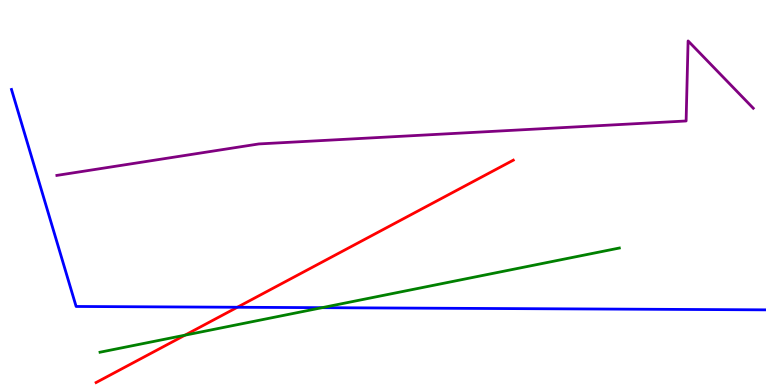[{'lines': ['blue', 'red'], 'intersections': [{'x': 3.06, 'y': 2.02}]}, {'lines': ['green', 'red'], 'intersections': [{'x': 2.39, 'y': 1.29}]}, {'lines': ['purple', 'red'], 'intersections': []}, {'lines': ['blue', 'green'], 'intersections': [{'x': 4.16, 'y': 2.01}]}, {'lines': ['blue', 'purple'], 'intersections': []}, {'lines': ['green', 'purple'], 'intersections': []}]